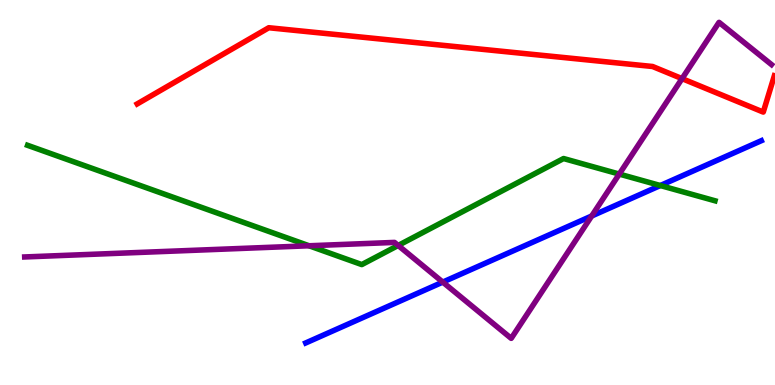[{'lines': ['blue', 'red'], 'intersections': []}, {'lines': ['green', 'red'], 'intersections': []}, {'lines': ['purple', 'red'], 'intersections': [{'x': 8.8, 'y': 7.96}]}, {'lines': ['blue', 'green'], 'intersections': [{'x': 8.52, 'y': 5.18}]}, {'lines': ['blue', 'purple'], 'intersections': [{'x': 5.71, 'y': 2.67}, {'x': 7.63, 'y': 4.39}]}, {'lines': ['green', 'purple'], 'intersections': [{'x': 3.99, 'y': 3.62}, {'x': 5.14, 'y': 3.62}, {'x': 7.99, 'y': 5.48}]}]